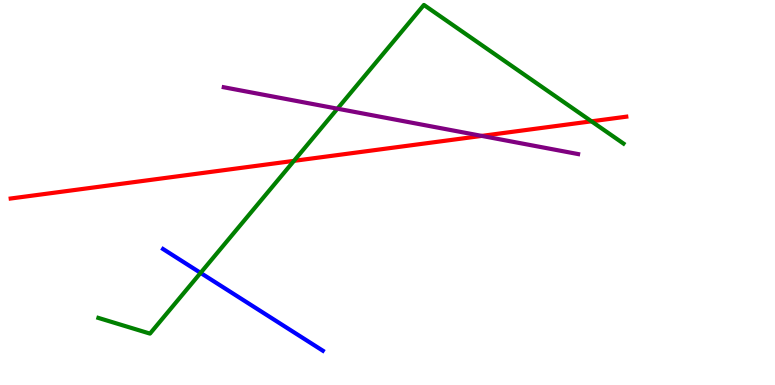[{'lines': ['blue', 'red'], 'intersections': []}, {'lines': ['green', 'red'], 'intersections': [{'x': 3.79, 'y': 5.82}, {'x': 7.63, 'y': 6.85}]}, {'lines': ['purple', 'red'], 'intersections': [{'x': 6.22, 'y': 6.47}]}, {'lines': ['blue', 'green'], 'intersections': [{'x': 2.59, 'y': 2.91}]}, {'lines': ['blue', 'purple'], 'intersections': []}, {'lines': ['green', 'purple'], 'intersections': [{'x': 4.35, 'y': 7.18}]}]